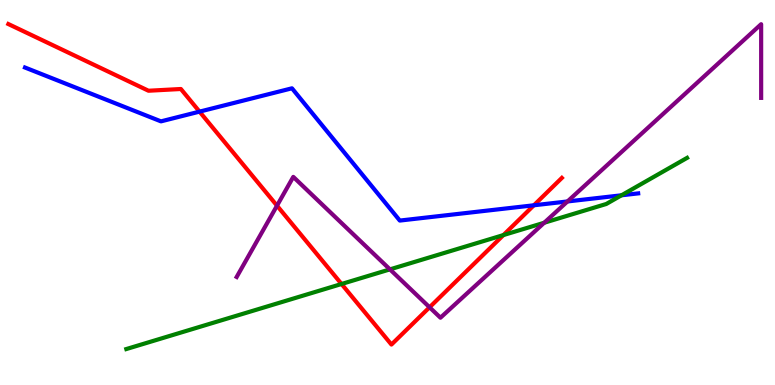[{'lines': ['blue', 'red'], 'intersections': [{'x': 2.57, 'y': 7.1}, {'x': 6.89, 'y': 4.67}]}, {'lines': ['green', 'red'], 'intersections': [{'x': 4.41, 'y': 2.62}, {'x': 6.5, 'y': 3.89}]}, {'lines': ['purple', 'red'], 'intersections': [{'x': 3.57, 'y': 4.66}, {'x': 5.54, 'y': 2.02}]}, {'lines': ['blue', 'green'], 'intersections': [{'x': 8.02, 'y': 4.93}]}, {'lines': ['blue', 'purple'], 'intersections': [{'x': 7.32, 'y': 4.77}]}, {'lines': ['green', 'purple'], 'intersections': [{'x': 5.03, 'y': 3.0}, {'x': 7.02, 'y': 4.21}]}]